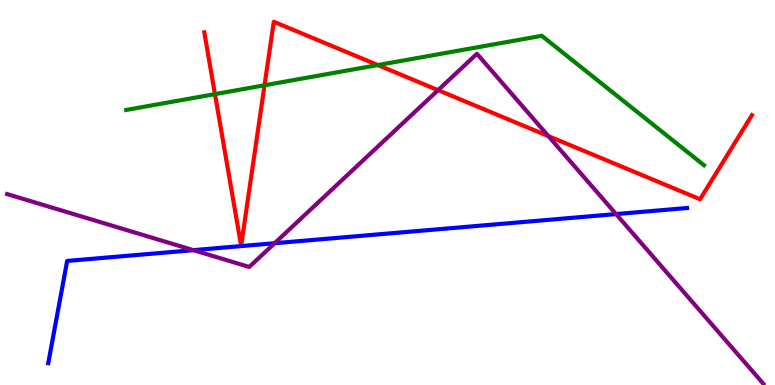[{'lines': ['blue', 'red'], 'intersections': []}, {'lines': ['green', 'red'], 'intersections': [{'x': 2.77, 'y': 7.56}, {'x': 3.41, 'y': 7.79}, {'x': 4.87, 'y': 8.31}]}, {'lines': ['purple', 'red'], 'intersections': [{'x': 5.65, 'y': 7.66}, {'x': 7.08, 'y': 6.46}]}, {'lines': ['blue', 'green'], 'intersections': []}, {'lines': ['blue', 'purple'], 'intersections': [{'x': 2.5, 'y': 3.5}, {'x': 3.54, 'y': 3.68}, {'x': 7.95, 'y': 4.44}]}, {'lines': ['green', 'purple'], 'intersections': []}]